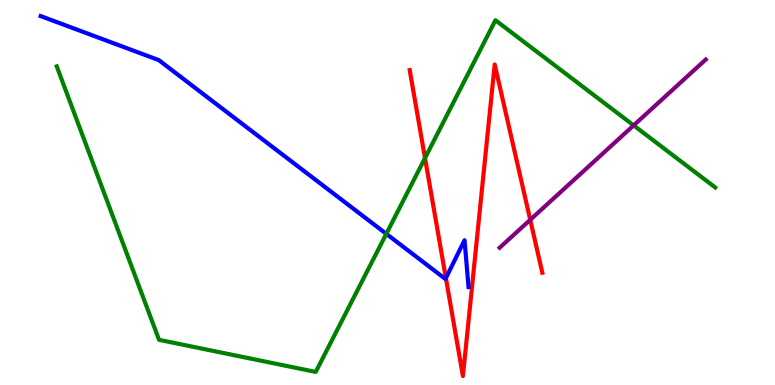[{'lines': ['blue', 'red'], 'intersections': [{'x': 5.75, 'y': 2.78}]}, {'lines': ['green', 'red'], 'intersections': [{'x': 5.48, 'y': 5.89}]}, {'lines': ['purple', 'red'], 'intersections': [{'x': 6.84, 'y': 4.29}]}, {'lines': ['blue', 'green'], 'intersections': [{'x': 4.98, 'y': 3.93}]}, {'lines': ['blue', 'purple'], 'intersections': []}, {'lines': ['green', 'purple'], 'intersections': [{'x': 8.18, 'y': 6.74}]}]